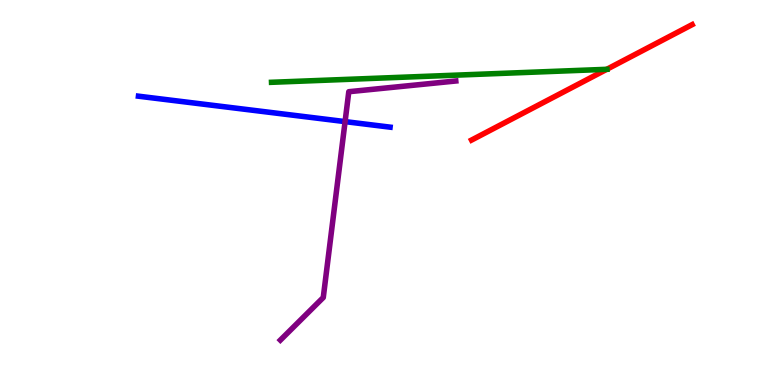[{'lines': ['blue', 'red'], 'intersections': []}, {'lines': ['green', 'red'], 'intersections': [{'x': 7.83, 'y': 8.2}]}, {'lines': ['purple', 'red'], 'intersections': []}, {'lines': ['blue', 'green'], 'intersections': []}, {'lines': ['blue', 'purple'], 'intersections': [{'x': 4.45, 'y': 6.84}]}, {'lines': ['green', 'purple'], 'intersections': []}]